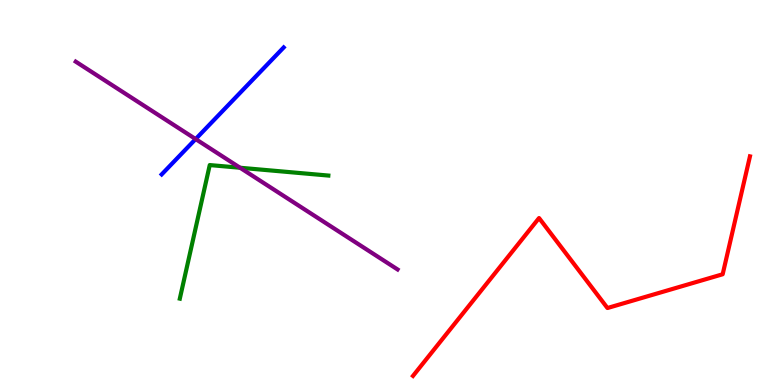[{'lines': ['blue', 'red'], 'intersections': []}, {'lines': ['green', 'red'], 'intersections': []}, {'lines': ['purple', 'red'], 'intersections': []}, {'lines': ['blue', 'green'], 'intersections': []}, {'lines': ['blue', 'purple'], 'intersections': [{'x': 2.52, 'y': 6.39}]}, {'lines': ['green', 'purple'], 'intersections': [{'x': 3.1, 'y': 5.64}]}]